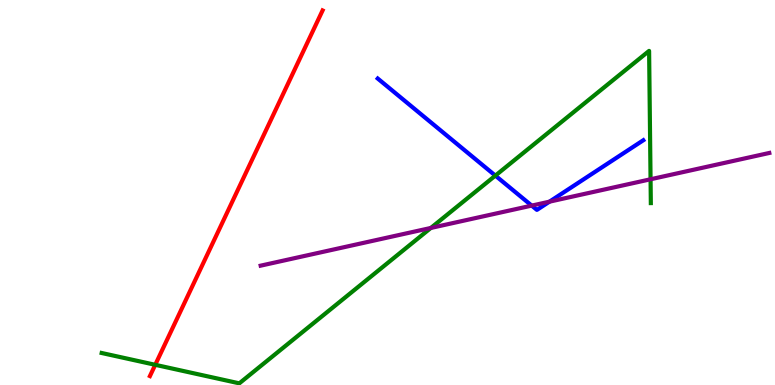[{'lines': ['blue', 'red'], 'intersections': []}, {'lines': ['green', 'red'], 'intersections': [{'x': 2.0, 'y': 0.525}]}, {'lines': ['purple', 'red'], 'intersections': []}, {'lines': ['blue', 'green'], 'intersections': [{'x': 6.39, 'y': 5.44}]}, {'lines': ['blue', 'purple'], 'intersections': [{'x': 6.86, 'y': 4.66}, {'x': 7.09, 'y': 4.76}]}, {'lines': ['green', 'purple'], 'intersections': [{'x': 5.56, 'y': 4.08}, {'x': 8.39, 'y': 5.34}]}]